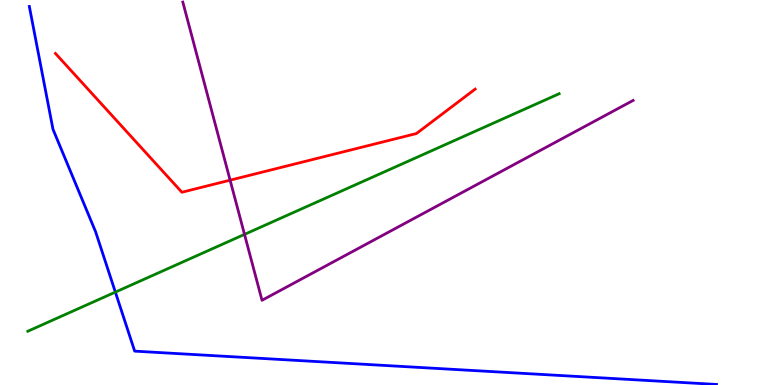[{'lines': ['blue', 'red'], 'intersections': []}, {'lines': ['green', 'red'], 'intersections': []}, {'lines': ['purple', 'red'], 'intersections': [{'x': 2.97, 'y': 5.32}]}, {'lines': ['blue', 'green'], 'intersections': [{'x': 1.49, 'y': 2.41}]}, {'lines': ['blue', 'purple'], 'intersections': []}, {'lines': ['green', 'purple'], 'intersections': [{'x': 3.15, 'y': 3.91}]}]